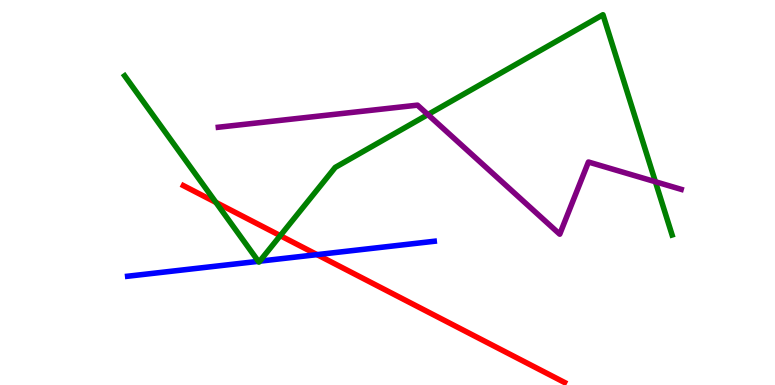[{'lines': ['blue', 'red'], 'intersections': [{'x': 4.09, 'y': 3.39}]}, {'lines': ['green', 'red'], 'intersections': [{'x': 2.79, 'y': 4.74}, {'x': 3.62, 'y': 3.88}]}, {'lines': ['purple', 'red'], 'intersections': []}, {'lines': ['blue', 'green'], 'intersections': [{'x': 3.33, 'y': 3.21}, {'x': 3.35, 'y': 3.22}]}, {'lines': ['blue', 'purple'], 'intersections': []}, {'lines': ['green', 'purple'], 'intersections': [{'x': 5.52, 'y': 7.02}, {'x': 8.46, 'y': 5.28}]}]